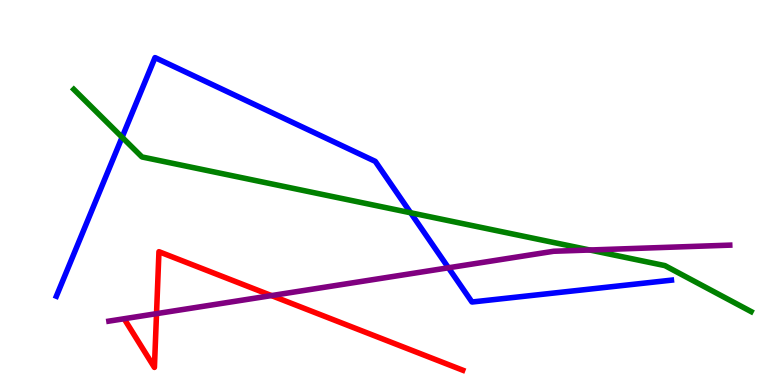[{'lines': ['blue', 'red'], 'intersections': []}, {'lines': ['green', 'red'], 'intersections': []}, {'lines': ['purple', 'red'], 'intersections': [{'x': 2.02, 'y': 1.85}, {'x': 3.5, 'y': 2.32}]}, {'lines': ['blue', 'green'], 'intersections': [{'x': 1.58, 'y': 6.43}, {'x': 5.3, 'y': 4.47}]}, {'lines': ['blue', 'purple'], 'intersections': [{'x': 5.79, 'y': 3.04}]}, {'lines': ['green', 'purple'], 'intersections': [{'x': 7.61, 'y': 3.51}]}]